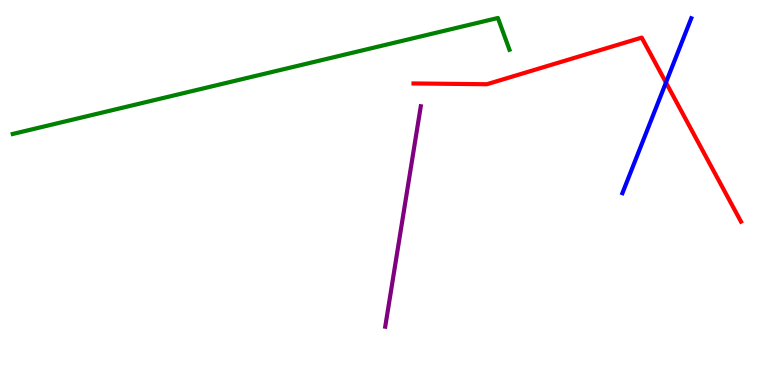[{'lines': ['blue', 'red'], 'intersections': [{'x': 8.59, 'y': 7.86}]}, {'lines': ['green', 'red'], 'intersections': []}, {'lines': ['purple', 'red'], 'intersections': []}, {'lines': ['blue', 'green'], 'intersections': []}, {'lines': ['blue', 'purple'], 'intersections': []}, {'lines': ['green', 'purple'], 'intersections': []}]